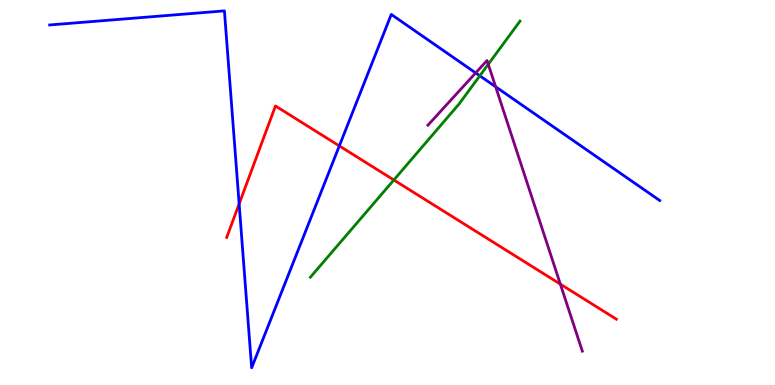[{'lines': ['blue', 'red'], 'intersections': [{'x': 3.09, 'y': 4.7}, {'x': 4.38, 'y': 6.21}]}, {'lines': ['green', 'red'], 'intersections': [{'x': 5.08, 'y': 5.32}]}, {'lines': ['purple', 'red'], 'intersections': [{'x': 7.23, 'y': 2.62}]}, {'lines': ['blue', 'green'], 'intersections': [{'x': 6.19, 'y': 8.03}]}, {'lines': ['blue', 'purple'], 'intersections': [{'x': 6.14, 'y': 8.11}, {'x': 6.4, 'y': 7.75}]}, {'lines': ['green', 'purple'], 'intersections': [{'x': 6.3, 'y': 8.33}]}]